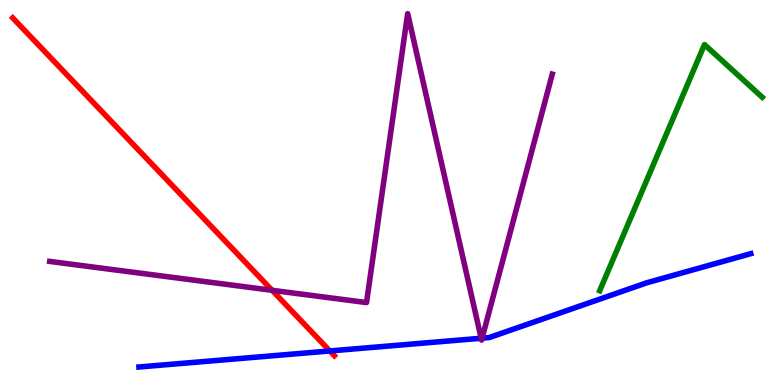[{'lines': ['blue', 'red'], 'intersections': [{'x': 4.26, 'y': 0.884}]}, {'lines': ['green', 'red'], 'intersections': []}, {'lines': ['purple', 'red'], 'intersections': [{'x': 3.51, 'y': 2.46}]}, {'lines': ['blue', 'green'], 'intersections': []}, {'lines': ['blue', 'purple'], 'intersections': [{'x': 6.21, 'y': 1.21}, {'x': 6.22, 'y': 1.22}]}, {'lines': ['green', 'purple'], 'intersections': []}]